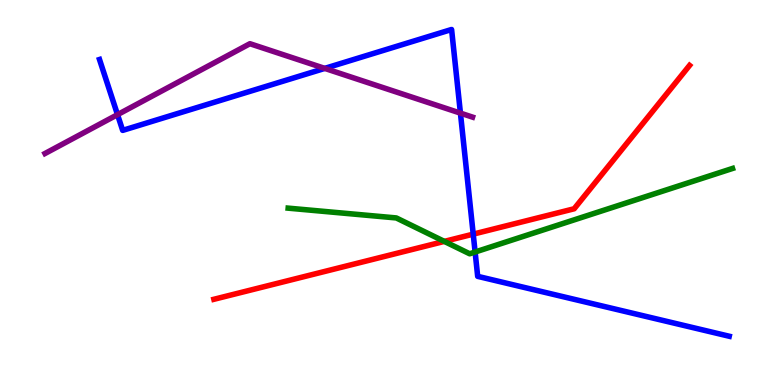[{'lines': ['blue', 'red'], 'intersections': [{'x': 6.11, 'y': 3.92}]}, {'lines': ['green', 'red'], 'intersections': [{'x': 5.73, 'y': 3.73}]}, {'lines': ['purple', 'red'], 'intersections': []}, {'lines': ['blue', 'green'], 'intersections': [{'x': 6.13, 'y': 3.45}]}, {'lines': ['blue', 'purple'], 'intersections': [{'x': 1.52, 'y': 7.02}, {'x': 4.19, 'y': 8.22}, {'x': 5.94, 'y': 7.06}]}, {'lines': ['green', 'purple'], 'intersections': []}]